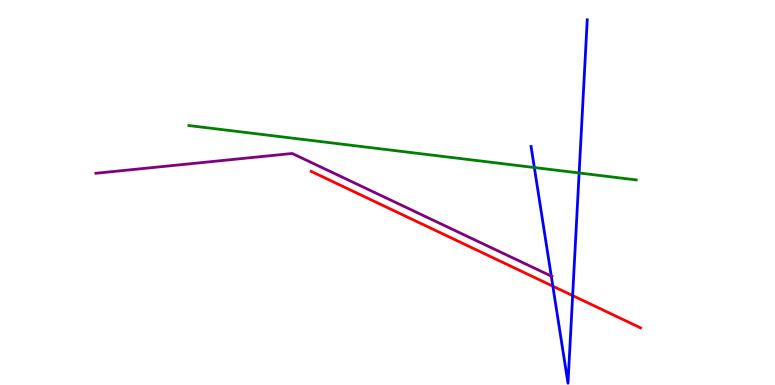[{'lines': ['blue', 'red'], 'intersections': [{'x': 7.13, 'y': 2.57}, {'x': 7.39, 'y': 2.32}]}, {'lines': ['green', 'red'], 'intersections': []}, {'lines': ['purple', 'red'], 'intersections': []}, {'lines': ['blue', 'green'], 'intersections': [{'x': 6.89, 'y': 5.65}, {'x': 7.47, 'y': 5.51}]}, {'lines': ['blue', 'purple'], 'intersections': [{'x': 7.11, 'y': 2.83}]}, {'lines': ['green', 'purple'], 'intersections': []}]